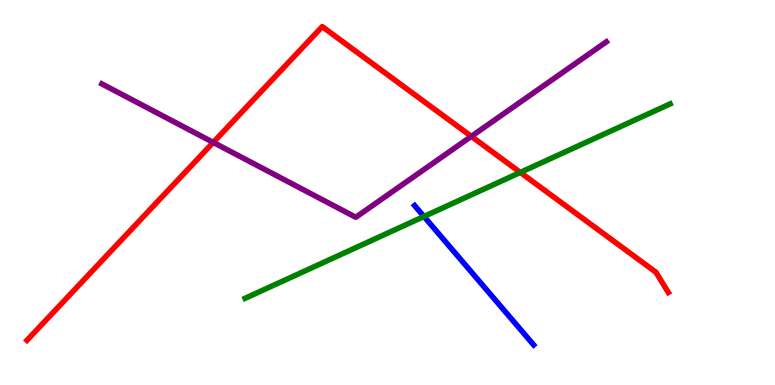[{'lines': ['blue', 'red'], 'intersections': []}, {'lines': ['green', 'red'], 'intersections': [{'x': 6.71, 'y': 5.52}]}, {'lines': ['purple', 'red'], 'intersections': [{'x': 2.75, 'y': 6.3}, {'x': 6.08, 'y': 6.46}]}, {'lines': ['blue', 'green'], 'intersections': [{'x': 5.47, 'y': 4.38}]}, {'lines': ['blue', 'purple'], 'intersections': []}, {'lines': ['green', 'purple'], 'intersections': []}]